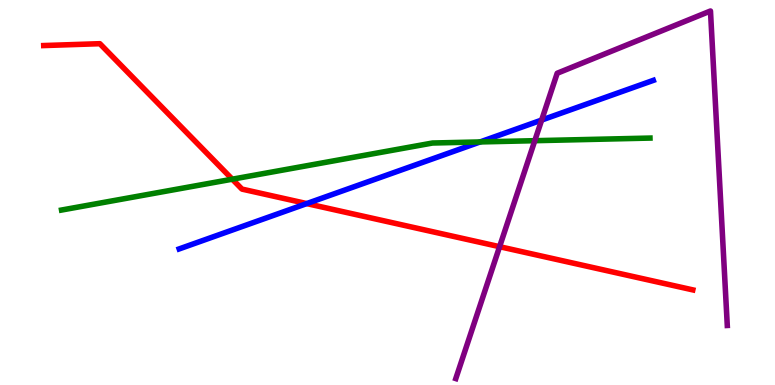[{'lines': ['blue', 'red'], 'intersections': [{'x': 3.96, 'y': 4.71}]}, {'lines': ['green', 'red'], 'intersections': [{'x': 3.0, 'y': 5.35}]}, {'lines': ['purple', 'red'], 'intersections': [{'x': 6.45, 'y': 3.59}]}, {'lines': ['blue', 'green'], 'intersections': [{'x': 6.2, 'y': 6.31}]}, {'lines': ['blue', 'purple'], 'intersections': [{'x': 6.99, 'y': 6.88}]}, {'lines': ['green', 'purple'], 'intersections': [{'x': 6.9, 'y': 6.35}]}]